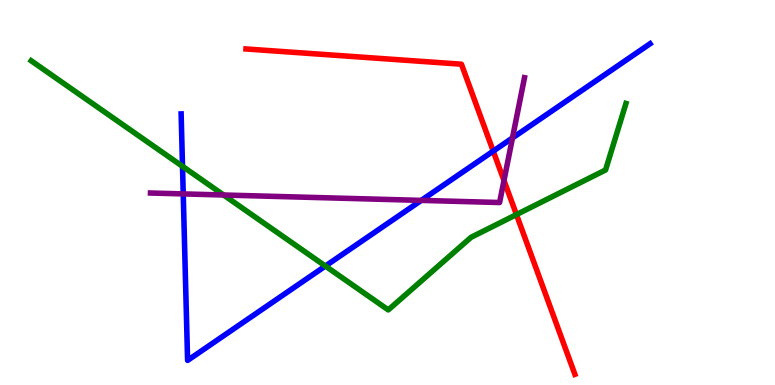[{'lines': ['blue', 'red'], 'intersections': [{'x': 6.36, 'y': 6.07}]}, {'lines': ['green', 'red'], 'intersections': [{'x': 6.66, 'y': 4.43}]}, {'lines': ['purple', 'red'], 'intersections': [{'x': 6.5, 'y': 5.31}]}, {'lines': ['blue', 'green'], 'intersections': [{'x': 2.35, 'y': 5.68}, {'x': 4.2, 'y': 3.09}]}, {'lines': ['blue', 'purple'], 'intersections': [{'x': 2.36, 'y': 4.96}, {'x': 5.44, 'y': 4.8}, {'x': 6.61, 'y': 6.42}]}, {'lines': ['green', 'purple'], 'intersections': [{'x': 2.88, 'y': 4.93}]}]